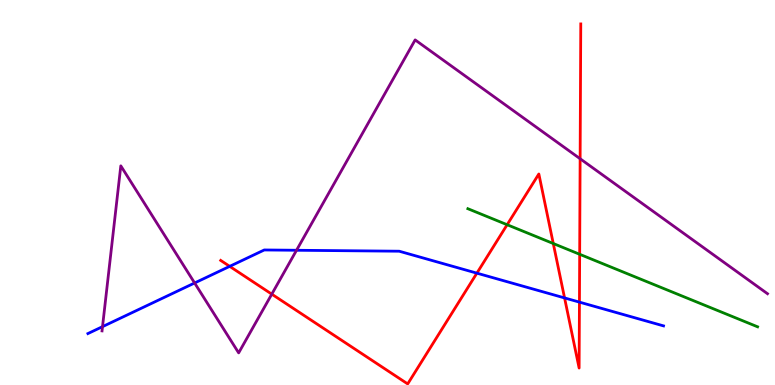[{'lines': ['blue', 'red'], 'intersections': [{'x': 2.96, 'y': 3.08}, {'x': 6.15, 'y': 2.91}, {'x': 7.28, 'y': 2.26}, {'x': 7.48, 'y': 2.15}]}, {'lines': ['green', 'red'], 'intersections': [{'x': 6.54, 'y': 4.16}, {'x': 7.14, 'y': 3.67}, {'x': 7.48, 'y': 3.4}]}, {'lines': ['purple', 'red'], 'intersections': [{'x': 3.51, 'y': 2.36}, {'x': 7.49, 'y': 5.88}]}, {'lines': ['blue', 'green'], 'intersections': []}, {'lines': ['blue', 'purple'], 'intersections': [{'x': 1.32, 'y': 1.52}, {'x': 2.51, 'y': 2.65}, {'x': 3.83, 'y': 3.5}]}, {'lines': ['green', 'purple'], 'intersections': []}]